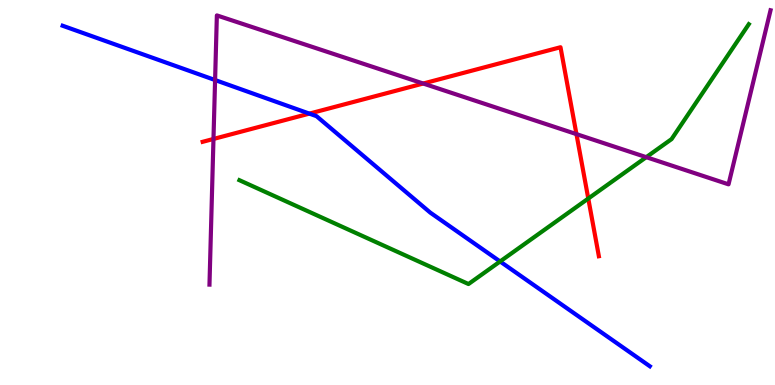[{'lines': ['blue', 'red'], 'intersections': [{'x': 3.99, 'y': 7.05}]}, {'lines': ['green', 'red'], 'intersections': [{'x': 7.59, 'y': 4.84}]}, {'lines': ['purple', 'red'], 'intersections': [{'x': 2.75, 'y': 6.39}, {'x': 5.46, 'y': 7.83}, {'x': 7.44, 'y': 6.52}]}, {'lines': ['blue', 'green'], 'intersections': [{'x': 6.45, 'y': 3.21}]}, {'lines': ['blue', 'purple'], 'intersections': [{'x': 2.78, 'y': 7.92}]}, {'lines': ['green', 'purple'], 'intersections': [{'x': 8.34, 'y': 5.92}]}]